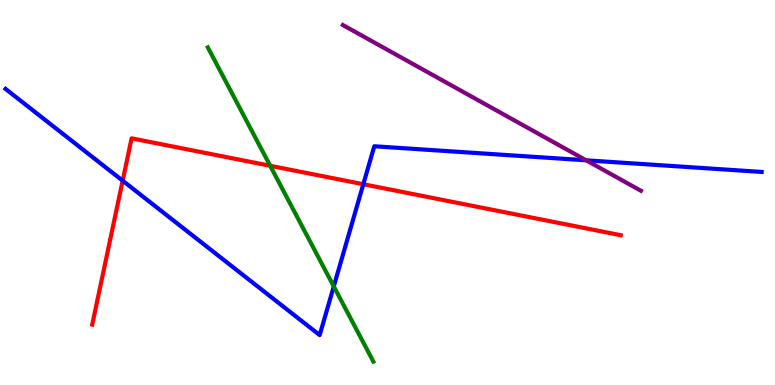[{'lines': ['blue', 'red'], 'intersections': [{'x': 1.58, 'y': 5.31}, {'x': 4.69, 'y': 5.21}]}, {'lines': ['green', 'red'], 'intersections': [{'x': 3.49, 'y': 5.69}]}, {'lines': ['purple', 'red'], 'intersections': []}, {'lines': ['blue', 'green'], 'intersections': [{'x': 4.31, 'y': 2.56}]}, {'lines': ['blue', 'purple'], 'intersections': [{'x': 7.56, 'y': 5.84}]}, {'lines': ['green', 'purple'], 'intersections': []}]